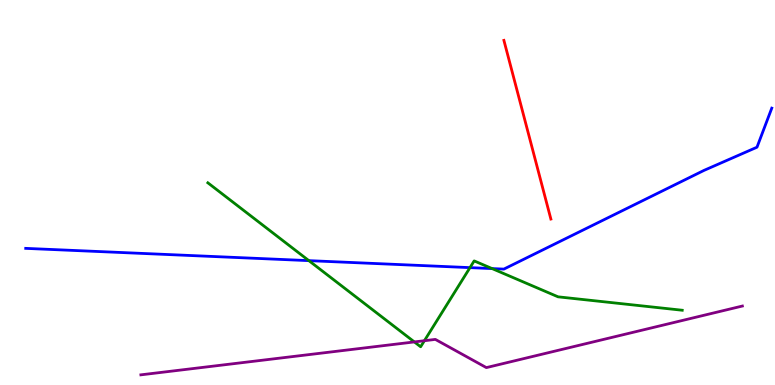[{'lines': ['blue', 'red'], 'intersections': []}, {'lines': ['green', 'red'], 'intersections': []}, {'lines': ['purple', 'red'], 'intersections': []}, {'lines': ['blue', 'green'], 'intersections': [{'x': 3.99, 'y': 3.23}, {'x': 6.06, 'y': 3.05}, {'x': 6.35, 'y': 3.02}]}, {'lines': ['blue', 'purple'], 'intersections': []}, {'lines': ['green', 'purple'], 'intersections': [{'x': 5.35, 'y': 1.12}, {'x': 5.48, 'y': 1.15}]}]